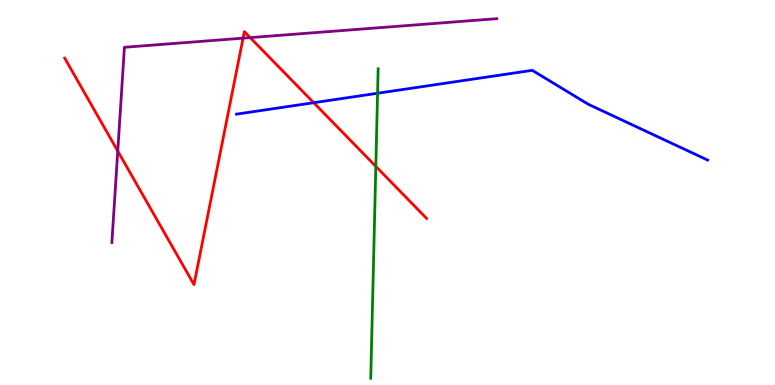[{'lines': ['blue', 'red'], 'intersections': [{'x': 4.05, 'y': 7.33}]}, {'lines': ['green', 'red'], 'intersections': [{'x': 4.85, 'y': 5.68}]}, {'lines': ['purple', 'red'], 'intersections': [{'x': 1.52, 'y': 6.08}, {'x': 3.14, 'y': 9.01}, {'x': 3.23, 'y': 9.02}]}, {'lines': ['blue', 'green'], 'intersections': [{'x': 4.87, 'y': 7.58}]}, {'lines': ['blue', 'purple'], 'intersections': []}, {'lines': ['green', 'purple'], 'intersections': []}]